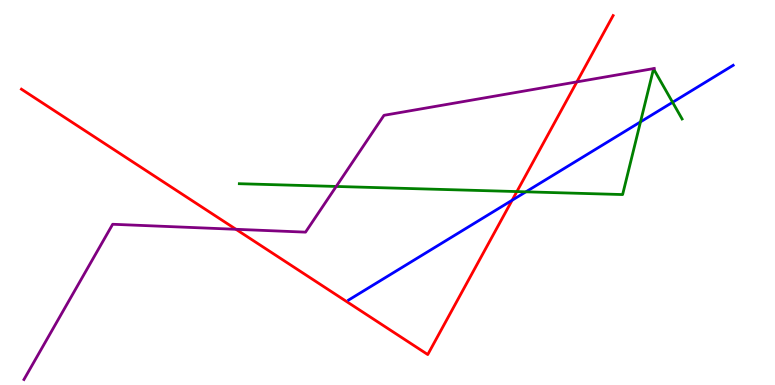[{'lines': ['blue', 'red'], 'intersections': [{'x': 6.61, 'y': 4.8}]}, {'lines': ['green', 'red'], 'intersections': [{'x': 6.67, 'y': 5.02}]}, {'lines': ['purple', 'red'], 'intersections': [{'x': 3.04, 'y': 4.04}, {'x': 7.44, 'y': 7.87}]}, {'lines': ['blue', 'green'], 'intersections': [{'x': 6.79, 'y': 5.02}, {'x': 8.26, 'y': 6.83}, {'x': 8.68, 'y': 7.34}]}, {'lines': ['blue', 'purple'], 'intersections': []}, {'lines': ['green', 'purple'], 'intersections': [{'x': 4.34, 'y': 5.16}]}]